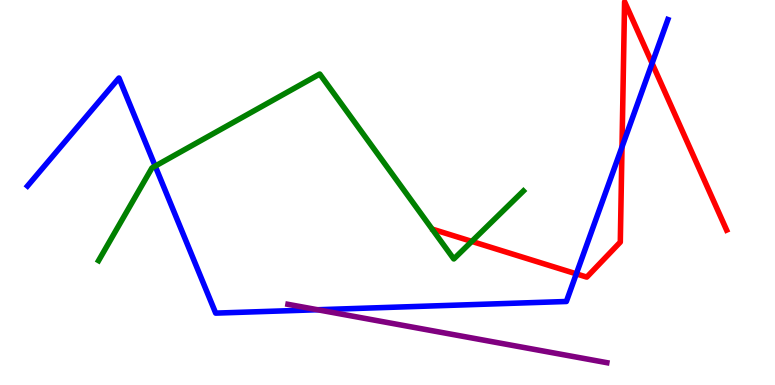[{'lines': ['blue', 'red'], 'intersections': [{'x': 7.44, 'y': 2.89}, {'x': 8.03, 'y': 6.18}, {'x': 8.41, 'y': 8.36}]}, {'lines': ['green', 'red'], 'intersections': [{'x': 6.09, 'y': 3.73}]}, {'lines': ['purple', 'red'], 'intersections': []}, {'lines': ['blue', 'green'], 'intersections': [{'x': 2.0, 'y': 5.69}]}, {'lines': ['blue', 'purple'], 'intersections': [{'x': 4.1, 'y': 1.95}]}, {'lines': ['green', 'purple'], 'intersections': []}]